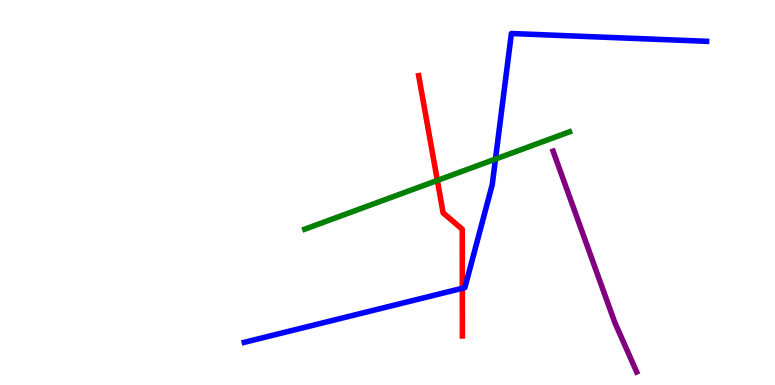[{'lines': ['blue', 'red'], 'intersections': [{'x': 5.97, 'y': 2.51}]}, {'lines': ['green', 'red'], 'intersections': [{'x': 5.64, 'y': 5.31}]}, {'lines': ['purple', 'red'], 'intersections': []}, {'lines': ['blue', 'green'], 'intersections': [{'x': 6.39, 'y': 5.87}]}, {'lines': ['blue', 'purple'], 'intersections': []}, {'lines': ['green', 'purple'], 'intersections': []}]